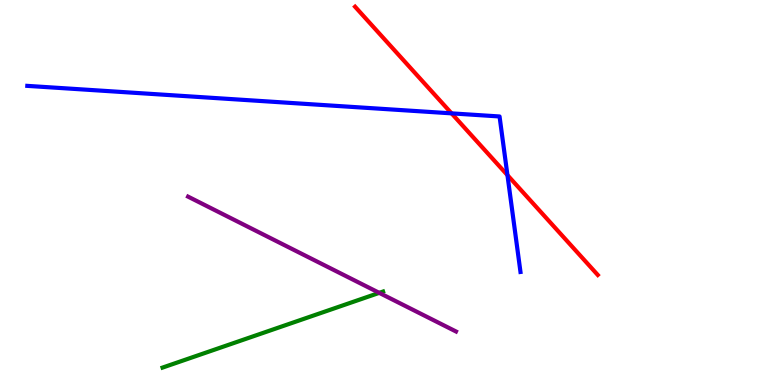[{'lines': ['blue', 'red'], 'intersections': [{'x': 5.83, 'y': 7.06}, {'x': 6.55, 'y': 5.45}]}, {'lines': ['green', 'red'], 'intersections': []}, {'lines': ['purple', 'red'], 'intersections': []}, {'lines': ['blue', 'green'], 'intersections': []}, {'lines': ['blue', 'purple'], 'intersections': []}, {'lines': ['green', 'purple'], 'intersections': [{'x': 4.89, 'y': 2.39}]}]